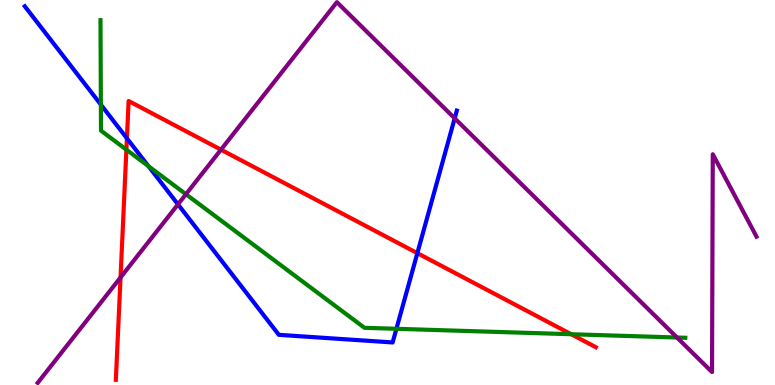[{'lines': ['blue', 'red'], 'intersections': [{'x': 1.64, 'y': 6.41}, {'x': 5.39, 'y': 3.42}]}, {'lines': ['green', 'red'], 'intersections': [{'x': 1.63, 'y': 6.11}, {'x': 7.37, 'y': 1.32}]}, {'lines': ['purple', 'red'], 'intersections': [{'x': 1.56, 'y': 2.79}, {'x': 2.85, 'y': 6.11}]}, {'lines': ['blue', 'green'], 'intersections': [{'x': 1.3, 'y': 7.28}, {'x': 1.92, 'y': 5.68}, {'x': 5.11, 'y': 1.46}]}, {'lines': ['blue', 'purple'], 'intersections': [{'x': 2.3, 'y': 4.69}, {'x': 5.87, 'y': 6.93}]}, {'lines': ['green', 'purple'], 'intersections': [{'x': 2.4, 'y': 4.96}, {'x': 8.74, 'y': 1.23}]}]